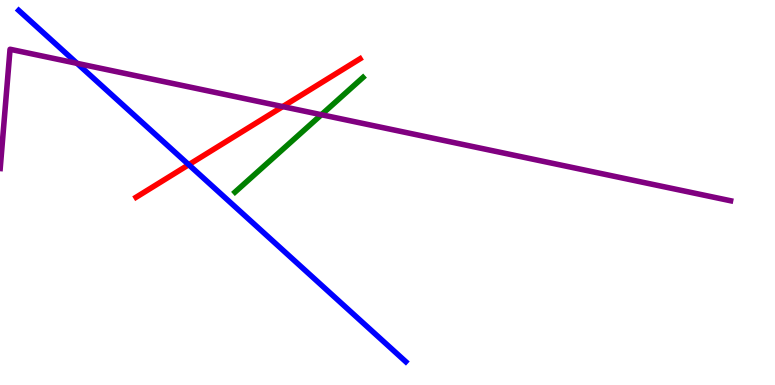[{'lines': ['blue', 'red'], 'intersections': [{'x': 2.44, 'y': 5.72}]}, {'lines': ['green', 'red'], 'intersections': []}, {'lines': ['purple', 'red'], 'intersections': [{'x': 3.65, 'y': 7.23}]}, {'lines': ['blue', 'green'], 'intersections': []}, {'lines': ['blue', 'purple'], 'intersections': [{'x': 0.994, 'y': 8.35}]}, {'lines': ['green', 'purple'], 'intersections': [{'x': 4.15, 'y': 7.02}]}]